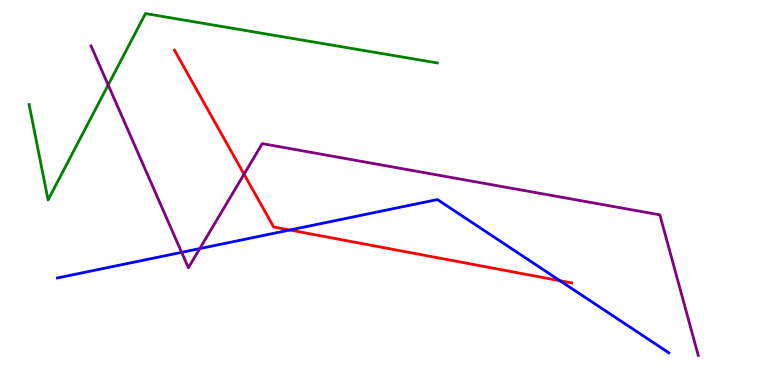[{'lines': ['blue', 'red'], 'intersections': [{'x': 3.74, 'y': 4.03}, {'x': 7.23, 'y': 2.71}]}, {'lines': ['green', 'red'], 'intersections': []}, {'lines': ['purple', 'red'], 'intersections': [{'x': 3.15, 'y': 5.47}]}, {'lines': ['blue', 'green'], 'intersections': []}, {'lines': ['blue', 'purple'], 'intersections': [{'x': 2.34, 'y': 3.45}, {'x': 2.58, 'y': 3.54}]}, {'lines': ['green', 'purple'], 'intersections': [{'x': 1.4, 'y': 7.79}]}]